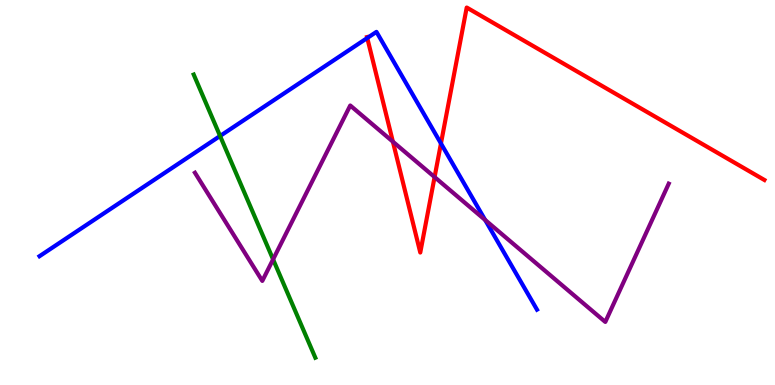[{'lines': ['blue', 'red'], 'intersections': [{'x': 4.74, 'y': 9.01}, {'x': 5.69, 'y': 6.27}]}, {'lines': ['green', 'red'], 'intersections': []}, {'lines': ['purple', 'red'], 'intersections': [{'x': 5.07, 'y': 6.32}, {'x': 5.61, 'y': 5.4}]}, {'lines': ['blue', 'green'], 'intersections': [{'x': 2.84, 'y': 6.47}]}, {'lines': ['blue', 'purple'], 'intersections': [{'x': 6.26, 'y': 4.29}]}, {'lines': ['green', 'purple'], 'intersections': [{'x': 3.52, 'y': 3.26}]}]